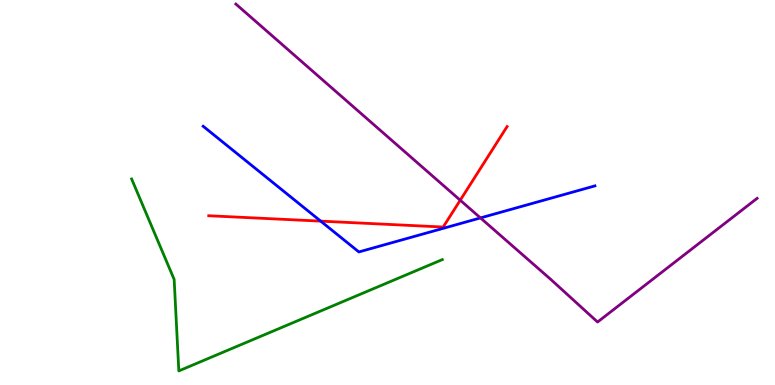[{'lines': ['blue', 'red'], 'intersections': [{'x': 4.14, 'y': 4.26}]}, {'lines': ['green', 'red'], 'intersections': []}, {'lines': ['purple', 'red'], 'intersections': [{'x': 5.94, 'y': 4.8}]}, {'lines': ['blue', 'green'], 'intersections': []}, {'lines': ['blue', 'purple'], 'intersections': [{'x': 6.2, 'y': 4.34}]}, {'lines': ['green', 'purple'], 'intersections': []}]